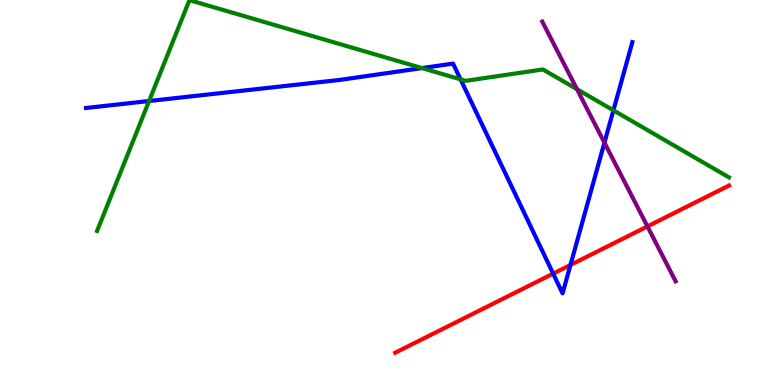[{'lines': ['blue', 'red'], 'intersections': [{'x': 7.14, 'y': 2.89}, {'x': 7.36, 'y': 3.12}]}, {'lines': ['green', 'red'], 'intersections': []}, {'lines': ['purple', 'red'], 'intersections': [{'x': 8.35, 'y': 4.12}]}, {'lines': ['blue', 'green'], 'intersections': [{'x': 1.92, 'y': 7.38}, {'x': 5.45, 'y': 8.23}, {'x': 5.94, 'y': 7.94}, {'x': 7.92, 'y': 7.13}]}, {'lines': ['blue', 'purple'], 'intersections': [{'x': 7.8, 'y': 6.29}]}, {'lines': ['green', 'purple'], 'intersections': [{'x': 7.44, 'y': 7.68}]}]